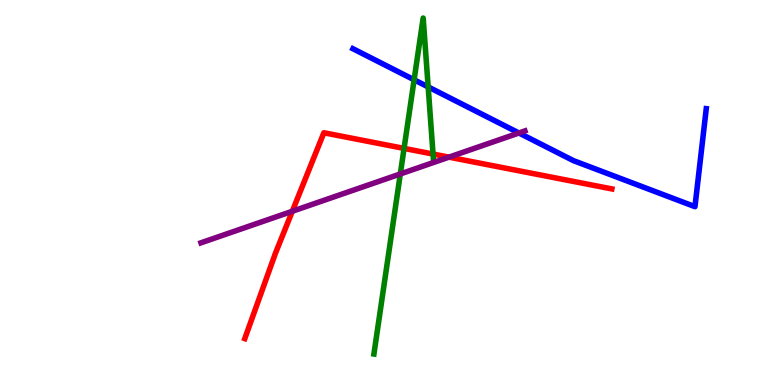[{'lines': ['blue', 'red'], 'intersections': []}, {'lines': ['green', 'red'], 'intersections': [{'x': 5.21, 'y': 6.15}, {'x': 5.59, 'y': 6.0}]}, {'lines': ['purple', 'red'], 'intersections': [{'x': 3.77, 'y': 4.51}, {'x': 5.79, 'y': 5.92}]}, {'lines': ['blue', 'green'], 'intersections': [{'x': 5.34, 'y': 7.93}, {'x': 5.52, 'y': 7.74}]}, {'lines': ['blue', 'purple'], 'intersections': [{'x': 6.7, 'y': 6.55}]}, {'lines': ['green', 'purple'], 'intersections': [{'x': 5.17, 'y': 5.48}]}]